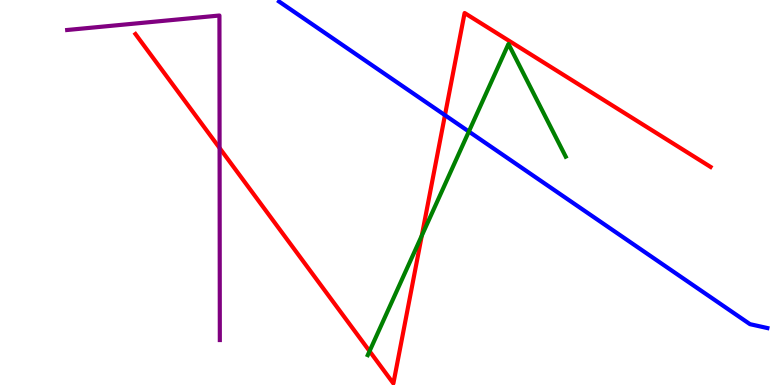[{'lines': ['blue', 'red'], 'intersections': [{'x': 5.74, 'y': 7.01}]}, {'lines': ['green', 'red'], 'intersections': [{'x': 4.77, 'y': 0.879}, {'x': 5.44, 'y': 3.88}]}, {'lines': ['purple', 'red'], 'intersections': [{'x': 2.83, 'y': 6.16}]}, {'lines': ['blue', 'green'], 'intersections': [{'x': 6.05, 'y': 6.58}]}, {'lines': ['blue', 'purple'], 'intersections': []}, {'lines': ['green', 'purple'], 'intersections': []}]